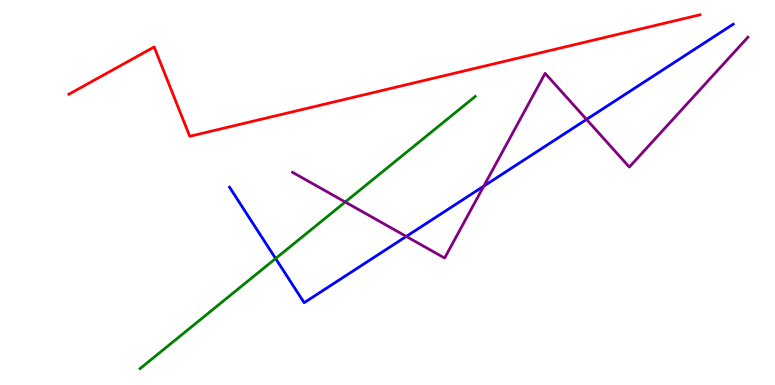[{'lines': ['blue', 'red'], 'intersections': []}, {'lines': ['green', 'red'], 'intersections': []}, {'lines': ['purple', 'red'], 'intersections': []}, {'lines': ['blue', 'green'], 'intersections': [{'x': 3.56, 'y': 3.28}]}, {'lines': ['blue', 'purple'], 'intersections': [{'x': 5.24, 'y': 3.86}, {'x': 6.24, 'y': 5.17}, {'x': 7.57, 'y': 6.9}]}, {'lines': ['green', 'purple'], 'intersections': [{'x': 4.45, 'y': 4.75}]}]